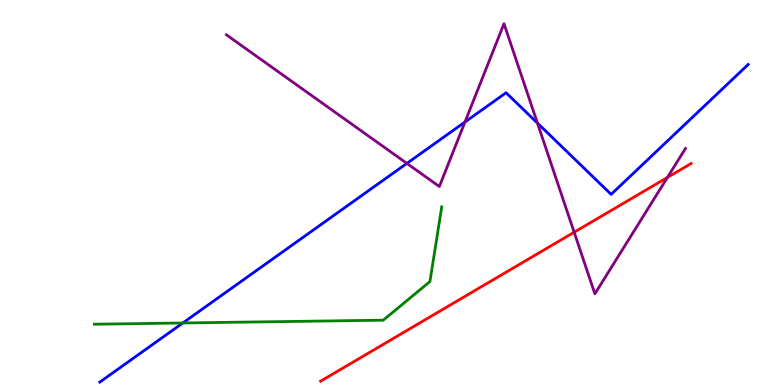[{'lines': ['blue', 'red'], 'intersections': []}, {'lines': ['green', 'red'], 'intersections': []}, {'lines': ['purple', 'red'], 'intersections': [{'x': 7.41, 'y': 3.97}, {'x': 8.61, 'y': 5.39}]}, {'lines': ['blue', 'green'], 'intersections': [{'x': 2.36, 'y': 1.61}]}, {'lines': ['blue', 'purple'], 'intersections': [{'x': 5.25, 'y': 5.76}, {'x': 6.0, 'y': 6.83}, {'x': 6.93, 'y': 6.8}]}, {'lines': ['green', 'purple'], 'intersections': []}]